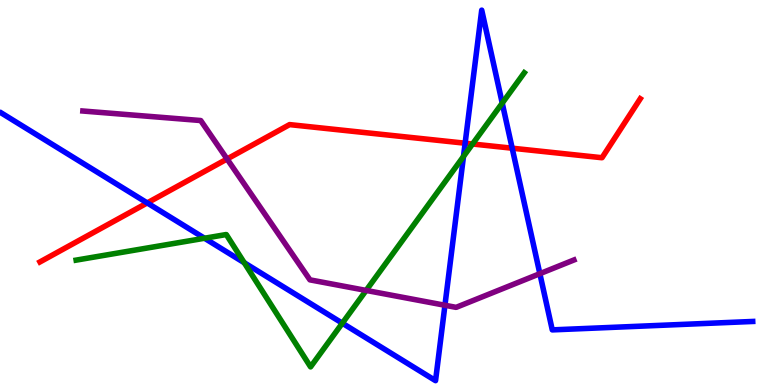[{'lines': ['blue', 'red'], 'intersections': [{'x': 1.9, 'y': 4.73}, {'x': 6.0, 'y': 6.28}, {'x': 6.61, 'y': 6.15}]}, {'lines': ['green', 'red'], 'intersections': [{'x': 6.1, 'y': 6.26}]}, {'lines': ['purple', 'red'], 'intersections': [{'x': 2.93, 'y': 5.87}]}, {'lines': ['blue', 'green'], 'intersections': [{'x': 2.64, 'y': 3.81}, {'x': 3.15, 'y': 3.18}, {'x': 4.42, 'y': 1.61}, {'x': 5.98, 'y': 5.94}, {'x': 6.48, 'y': 7.32}]}, {'lines': ['blue', 'purple'], 'intersections': [{'x': 5.74, 'y': 2.07}, {'x': 6.97, 'y': 2.89}]}, {'lines': ['green', 'purple'], 'intersections': [{'x': 4.72, 'y': 2.46}]}]